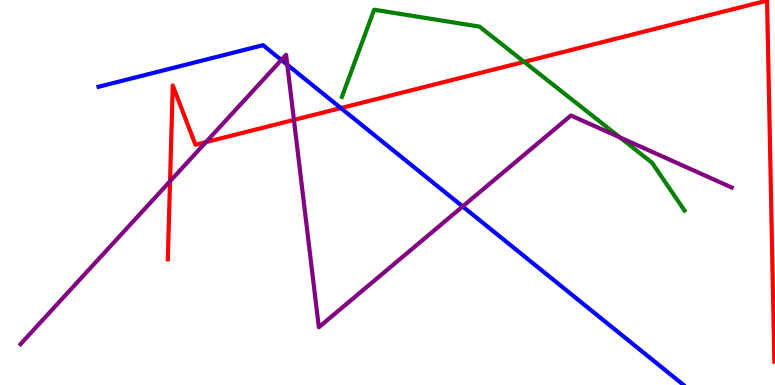[{'lines': ['blue', 'red'], 'intersections': [{'x': 4.4, 'y': 7.19}]}, {'lines': ['green', 'red'], 'intersections': [{'x': 6.76, 'y': 8.39}]}, {'lines': ['purple', 'red'], 'intersections': [{'x': 2.19, 'y': 5.29}, {'x': 2.66, 'y': 6.31}, {'x': 3.79, 'y': 6.89}]}, {'lines': ['blue', 'green'], 'intersections': []}, {'lines': ['blue', 'purple'], 'intersections': [{'x': 3.63, 'y': 8.44}, {'x': 3.71, 'y': 8.32}, {'x': 5.97, 'y': 4.64}]}, {'lines': ['green', 'purple'], 'intersections': [{'x': 8.0, 'y': 6.43}]}]